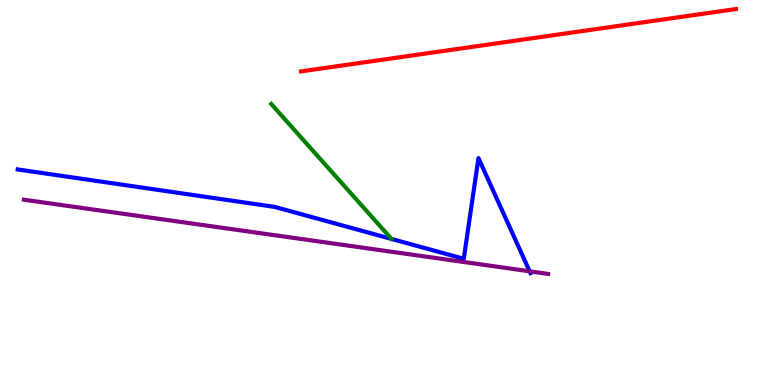[{'lines': ['blue', 'red'], 'intersections': []}, {'lines': ['green', 'red'], 'intersections': []}, {'lines': ['purple', 'red'], 'intersections': []}, {'lines': ['blue', 'green'], 'intersections': []}, {'lines': ['blue', 'purple'], 'intersections': [{'x': 6.83, 'y': 2.95}]}, {'lines': ['green', 'purple'], 'intersections': []}]